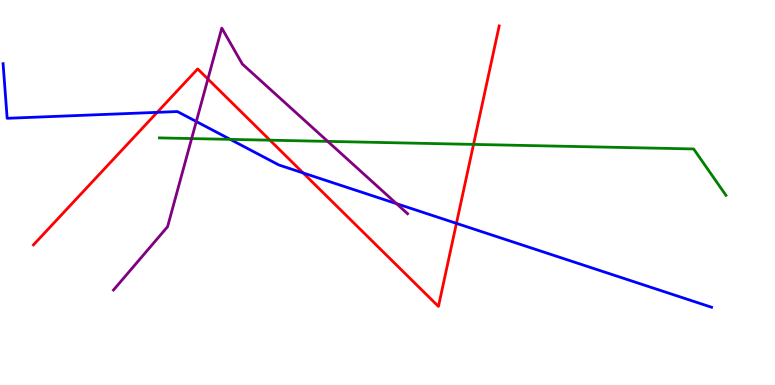[{'lines': ['blue', 'red'], 'intersections': [{'x': 2.03, 'y': 7.08}, {'x': 3.91, 'y': 5.51}, {'x': 5.89, 'y': 4.2}]}, {'lines': ['green', 'red'], 'intersections': [{'x': 3.48, 'y': 6.36}, {'x': 6.11, 'y': 6.25}]}, {'lines': ['purple', 'red'], 'intersections': [{'x': 2.68, 'y': 7.95}]}, {'lines': ['blue', 'green'], 'intersections': [{'x': 2.97, 'y': 6.38}]}, {'lines': ['blue', 'purple'], 'intersections': [{'x': 2.53, 'y': 6.84}, {'x': 5.12, 'y': 4.71}]}, {'lines': ['green', 'purple'], 'intersections': [{'x': 2.47, 'y': 6.4}, {'x': 4.23, 'y': 6.33}]}]